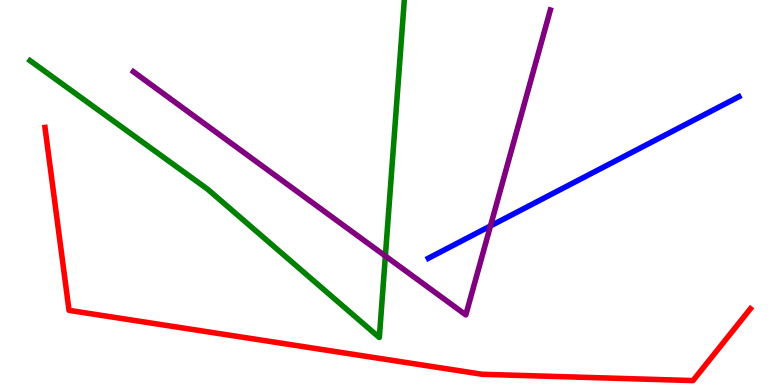[{'lines': ['blue', 'red'], 'intersections': []}, {'lines': ['green', 'red'], 'intersections': []}, {'lines': ['purple', 'red'], 'intersections': []}, {'lines': ['blue', 'green'], 'intersections': []}, {'lines': ['blue', 'purple'], 'intersections': [{'x': 6.33, 'y': 4.13}]}, {'lines': ['green', 'purple'], 'intersections': [{'x': 4.97, 'y': 3.35}]}]